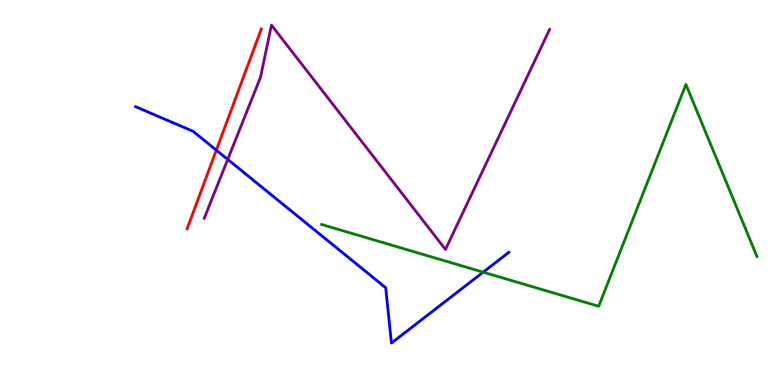[{'lines': ['blue', 'red'], 'intersections': [{'x': 2.79, 'y': 6.1}]}, {'lines': ['green', 'red'], 'intersections': []}, {'lines': ['purple', 'red'], 'intersections': []}, {'lines': ['blue', 'green'], 'intersections': [{'x': 6.23, 'y': 2.93}]}, {'lines': ['blue', 'purple'], 'intersections': [{'x': 2.94, 'y': 5.86}]}, {'lines': ['green', 'purple'], 'intersections': []}]